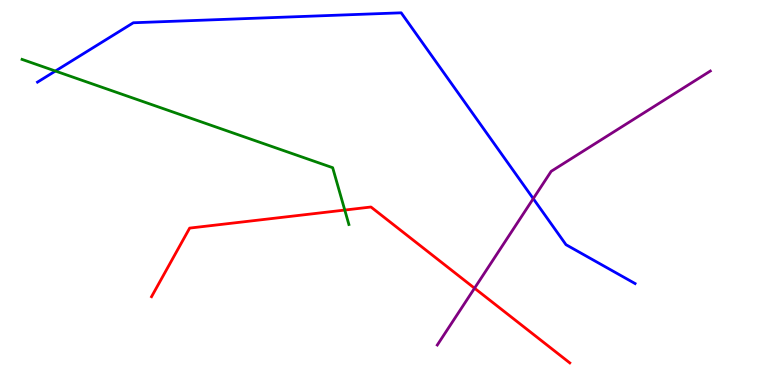[{'lines': ['blue', 'red'], 'intersections': []}, {'lines': ['green', 'red'], 'intersections': [{'x': 4.45, 'y': 4.54}]}, {'lines': ['purple', 'red'], 'intersections': [{'x': 6.12, 'y': 2.51}]}, {'lines': ['blue', 'green'], 'intersections': [{'x': 0.715, 'y': 8.16}]}, {'lines': ['blue', 'purple'], 'intersections': [{'x': 6.88, 'y': 4.84}]}, {'lines': ['green', 'purple'], 'intersections': []}]